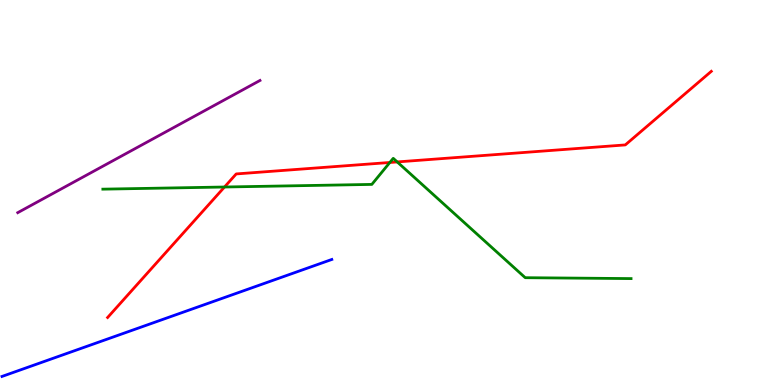[{'lines': ['blue', 'red'], 'intersections': []}, {'lines': ['green', 'red'], 'intersections': [{'x': 2.9, 'y': 5.14}, {'x': 5.03, 'y': 5.78}, {'x': 5.13, 'y': 5.79}]}, {'lines': ['purple', 'red'], 'intersections': []}, {'lines': ['blue', 'green'], 'intersections': []}, {'lines': ['blue', 'purple'], 'intersections': []}, {'lines': ['green', 'purple'], 'intersections': []}]